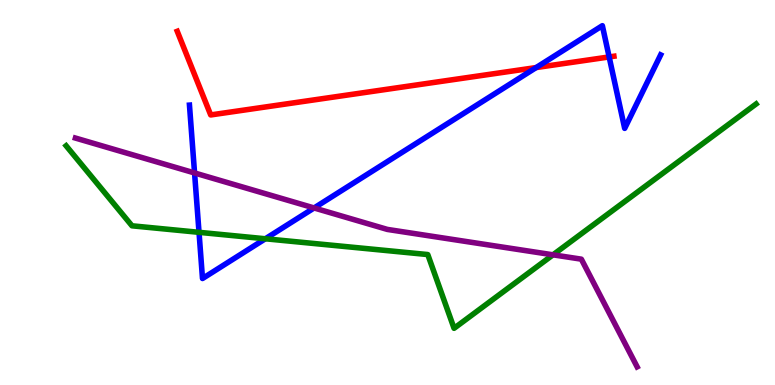[{'lines': ['blue', 'red'], 'intersections': [{'x': 6.92, 'y': 8.24}, {'x': 7.86, 'y': 8.52}]}, {'lines': ['green', 'red'], 'intersections': []}, {'lines': ['purple', 'red'], 'intersections': []}, {'lines': ['blue', 'green'], 'intersections': [{'x': 2.57, 'y': 3.97}, {'x': 3.42, 'y': 3.8}]}, {'lines': ['blue', 'purple'], 'intersections': [{'x': 2.51, 'y': 5.51}, {'x': 4.05, 'y': 4.6}]}, {'lines': ['green', 'purple'], 'intersections': [{'x': 7.14, 'y': 3.38}]}]